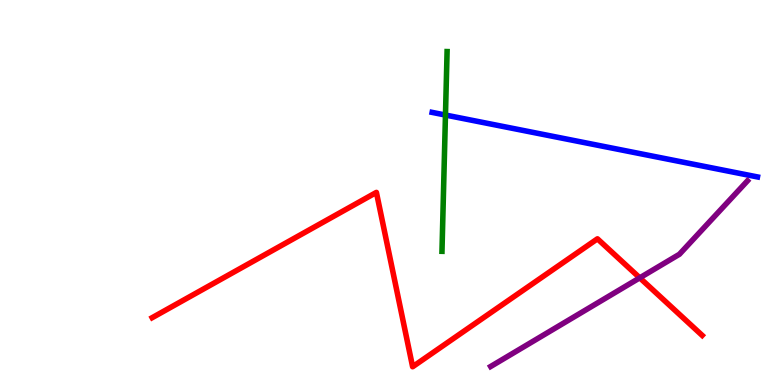[{'lines': ['blue', 'red'], 'intersections': []}, {'lines': ['green', 'red'], 'intersections': []}, {'lines': ['purple', 'red'], 'intersections': [{'x': 8.26, 'y': 2.78}]}, {'lines': ['blue', 'green'], 'intersections': [{'x': 5.75, 'y': 7.01}]}, {'lines': ['blue', 'purple'], 'intersections': []}, {'lines': ['green', 'purple'], 'intersections': []}]